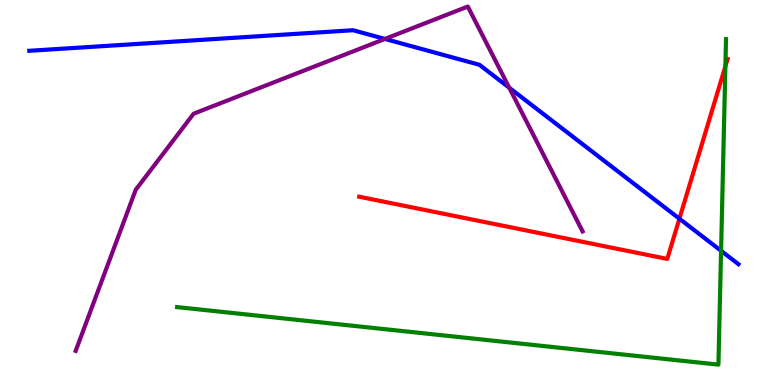[{'lines': ['blue', 'red'], 'intersections': [{'x': 8.77, 'y': 4.32}]}, {'lines': ['green', 'red'], 'intersections': [{'x': 9.36, 'y': 8.28}]}, {'lines': ['purple', 'red'], 'intersections': []}, {'lines': ['blue', 'green'], 'intersections': [{'x': 9.3, 'y': 3.49}]}, {'lines': ['blue', 'purple'], 'intersections': [{'x': 4.97, 'y': 8.99}, {'x': 6.57, 'y': 7.72}]}, {'lines': ['green', 'purple'], 'intersections': []}]